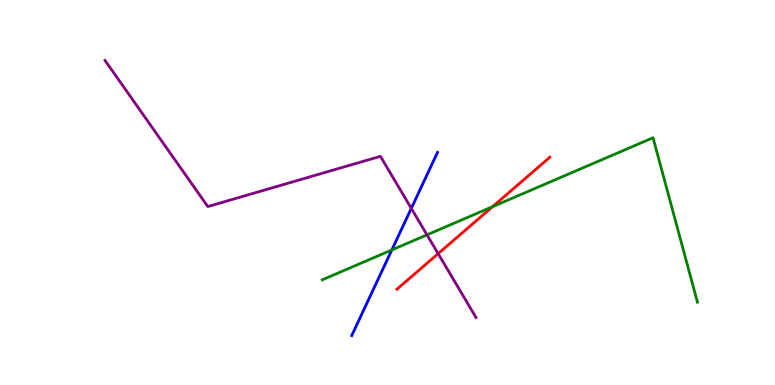[{'lines': ['blue', 'red'], 'intersections': []}, {'lines': ['green', 'red'], 'intersections': [{'x': 6.36, 'y': 4.63}]}, {'lines': ['purple', 'red'], 'intersections': [{'x': 5.65, 'y': 3.41}]}, {'lines': ['blue', 'green'], 'intersections': [{'x': 5.06, 'y': 3.51}]}, {'lines': ['blue', 'purple'], 'intersections': [{'x': 5.31, 'y': 4.59}]}, {'lines': ['green', 'purple'], 'intersections': [{'x': 5.51, 'y': 3.9}]}]